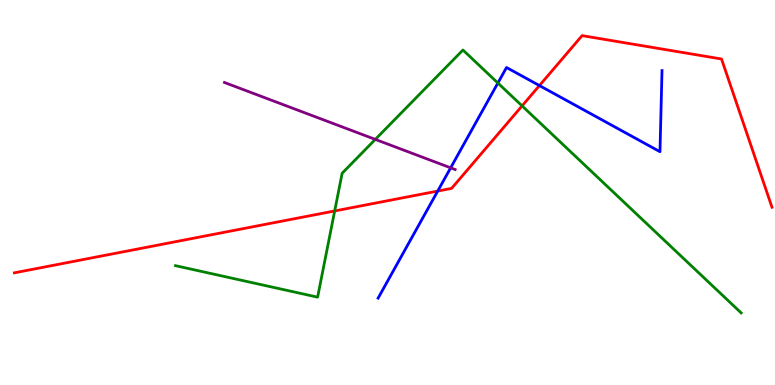[{'lines': ['blue', 'red'], 'intersections': [{'x': 5.65, 'y': 5.04}, {'x': 6.96, 'y': 7.78}]}, {'lines': ['green', 'red'], 'intersections': [{'x': 4.32, 'y': 4.52}, {'x': 6.74, 'y': 7.25}]}, {'lines': ['purple', 'red'], 'intersections': []}, {'lines': ['blue', 'green'], 'intersections': [{'x': 6.42, 'y': 7.84}]}, {'lines': ['blue', 'purple'], 'intersections': [{'x': 5.81, 'y': 5.64}]}, {'lines': ['green', 'purple'], 'intersections': [{'x': 4.84, 'y': 6.38}]}]